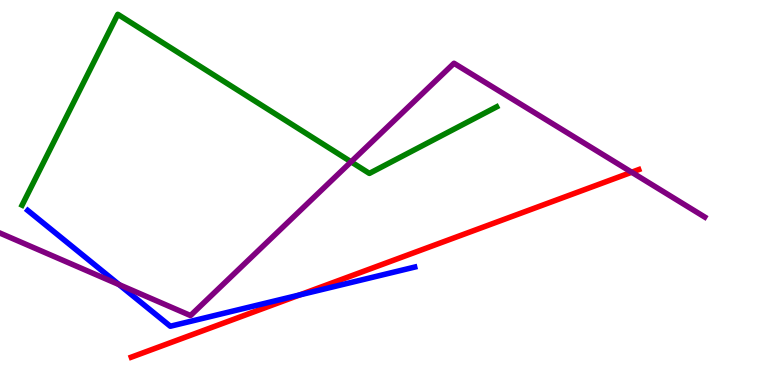[{'lines': ['blue', 'red'], 'intersections': [{'x': 3.87, 'y': 2.34}]}, {'lines': ['green', 'red'], 'intersections': []}, {'lines': ['purple', 'red'], 'intersections': [{'x': 8.15, 'y': 5.53}]}, {'lines': ['blue', 'green'], 'intersections': []}, {'lines': ['blue', 'purple'], 'intersections': [{'x': 1.54, 'y': 2.61}]}, {'lines': ['green', 'purple'], 'intersections': [{'x': 4.53, 'y': 5.8}]}]